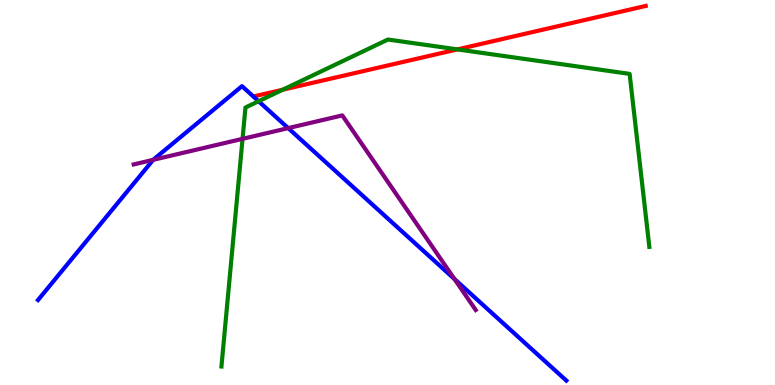[{'lines': ['blue', 'red'], 'intersections': []}, {'lines': ['green', 'red'], 'intersections': [{'x': 3.65, 'y': 7.67}, {'x': 5.9, 'y': 8.72}]}, {'lines': ['purple', 'red'], 'intersections': []}, {'lines': ['blue', 'green'], 'intersections': [{'x': 3.34, 'y': 7.37}]}, {'lines': ['blue', 'purple'], 'intersections': [{'x': 1.98, 'y': 5.85}, {'x': 3.72, 'y': 6.67}, {'x': 5.86, 'y': 2.75}]}, {'lines': ['green', 'purple'], 'intersections': [{'x': 3.13, 'y': 6.39}]}]